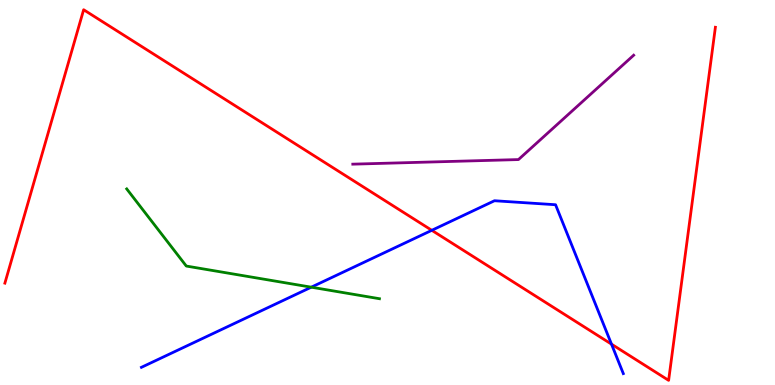[{'lines': ['blue', 'red'], 'intersections': [{'x': 5.57, 'y': 4.02}, {'x': 7.89, 'y': 1.06}]}, {'lines': ['green', 'red'], 'intersections': []}, {'lines': ['purple', 'red'], 'intersections': []}, {'lines': ['blue', 'green'], 'intersections': [{'x': 4.02, 'y': 2.54}]}, {'lines': ['blue', 'purple'], 'intersections': []}, {'lines': ['green', 'purple'], 'intersections': []}]